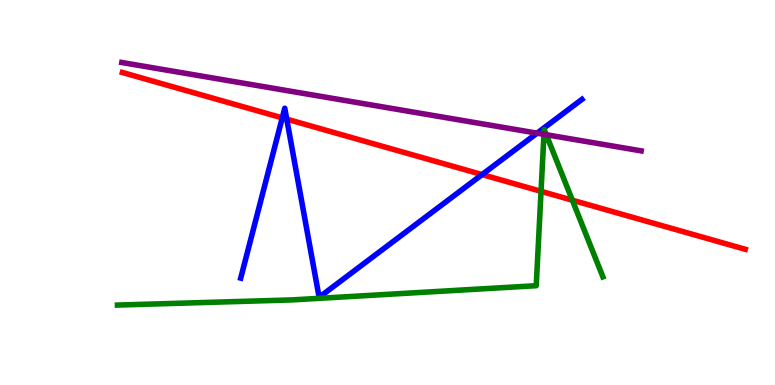[{'lines': ['blue', 'red'], 'intersections': [{'x': 3.64, 'y': 6.94}, {'x': 3.7, 'y': 6.91}, {'x': 6.22, 'y': 5.47}]}, {'lines': ['green', 'red'], 'intersections': [{'x': 6.98, 'y': 5.03}, {'x': 7.39, 'y': 4.8}]}, {'lines': ['purple', 'red'], 'intersections': []}, {'lines': ['blue', 'green'], 'intersections': []}, {'lines': ['blue', 'purple'], 'intersections': [{'x': 6.93, 'y': 6.54}]}, {'lines': ['green', 'purple'], 'intersections': [{'x': 7.02, 'y': 6.51}, {'x': 7.05, 'y': 6.5}]}]